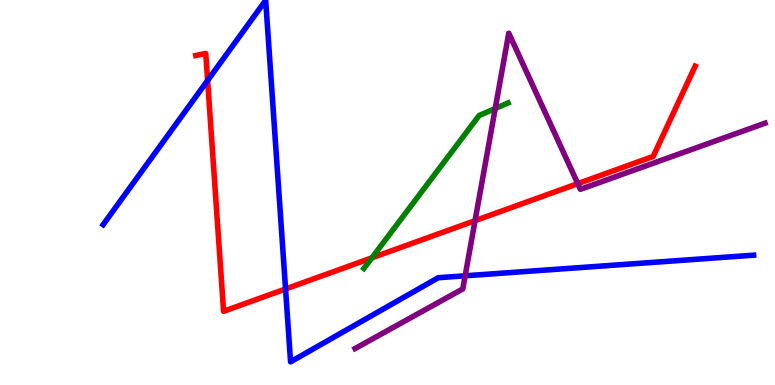[{'lines': ['blue', 'red'], 'intersections': [{'x': 2.68, 'y': 7.91}, {'x': 3.68, 'y': 2.49}]}, {'lines': ['green', 'red'], 'intersections': [{'x': 4.8, 'y': 3.3}]}, {'lines': ['purple', 'red'], 'intersections': [{'x': 6.13, 'y': 4.27}, {'x': 7.46, 'y': 5.23}]}, {'lines': ['blue', 'green'], 'intersections': []}, {'lines': ['blue', 'purple'], 'intersections': [{'x': 6.0, 'y': 2.84}]}, {'lines': ['green', 'purple'], 'intersections': [{'x': 6.39, 'y': 7.18}]}]